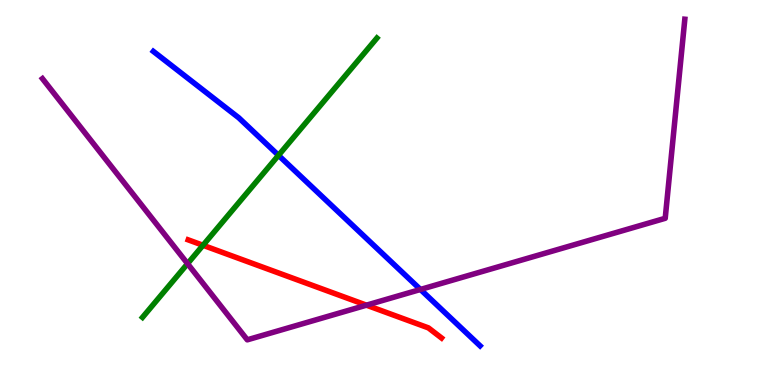[{'lines': ['blue', 'red'], 'intersections': []}, {'lines': ['green', 'red'], 'intersections': [{'x': 2.62, 'y': 3.63}]}, {'lines': ['purple', 'red'], 'intersections': [{'x': 4.73, 'y': 2.07}]}, {'lines': ['blue', 'green'], 'intersections': [{'x': 3.59, 'y': 5.97}]}, {'lines': ['blue', 'purple'], 'intersections': [{'x': 5.43, 'y': 2.48}]}, {'lines': ['green', 'purple'], 'intersections': [{'x': 2.42, 'y': 3.15}]}]